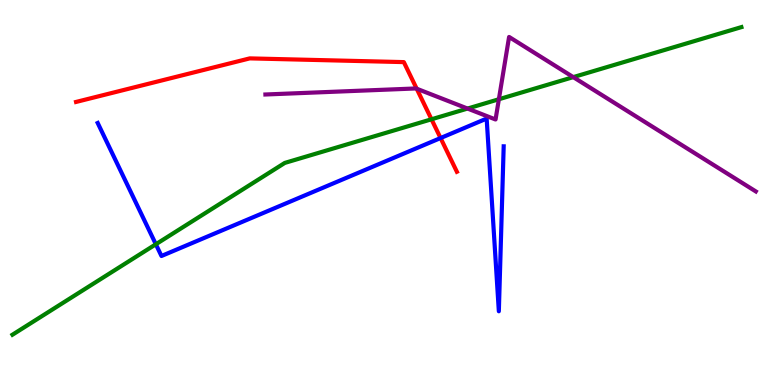[{'lines': ['blue', 'red'], 'intersections': [{'x': 5.68, 'y': 6.41}]}, {'lines': ['green', 'red'], 'intersections': [{'x': 5.57, 'y': 6.9}]}, {'lines': ['purple', 'red'], 'intersections': [{'x': 5.38, 'y': 7.7}]}, {'lines': ['blue', 'green'], 'intersections': [{'x': 2.01, 'y': 3.66}]}, {'lines': ['blue', 'purple'], 'intersections': []}, {'lines': ['green', 'purple'], 'intersections': [{'x': 6.03, 'y': 7.18}, {'x': 6.44, 'y': 7.42}, {'x': 7.4, 'y': 8.0}]}]